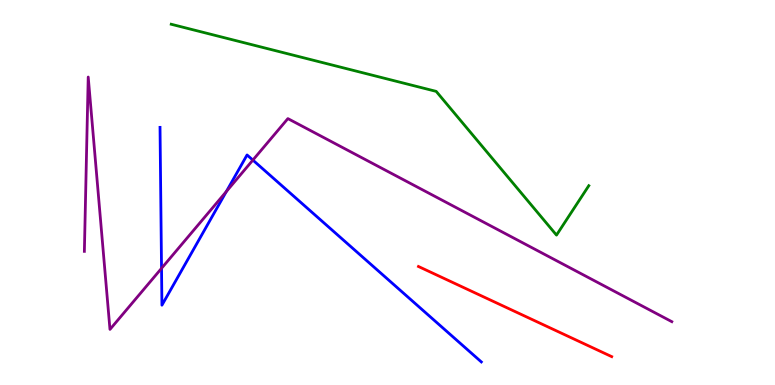[{'lines': ['blue', 'red'], 'intersections': []}, {'lines': ['green', 'red'], 'intersections': []}, {'lines': ['purple', 'red'], 'intersections': []}, {'lines': ['blue', 'green'], 'intersections': []}, {'lines': ['blue', 'purple'], 'intersections': [{'x': 2.08, 'y': 3.03}, {'x': 2.92, 'y': 5.03}, {'x': 3.26, 'y': 5.84}]}, {'lines': ['green', 'purple'], 'intersections': []}]